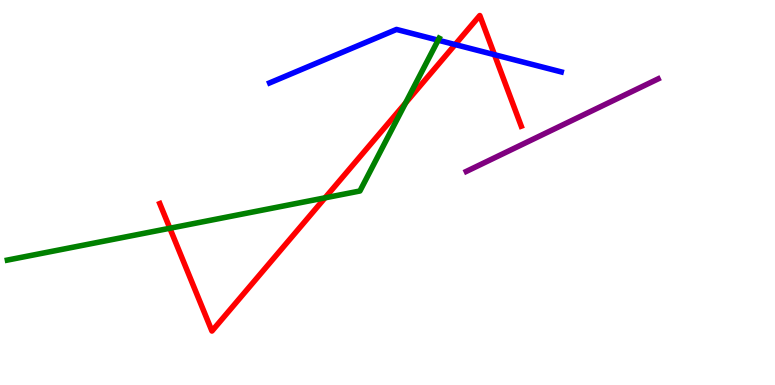[{'lines': ['blue', 'red'], 'intersections': [{'x': 5.87, 'y': 8.84}, {'x': 6.38, 'y': 8.58}]}, {'lines': ['green', 'red'], 'intersections': [{'x': 2.19, 'y': 4.07}, {'x': 4.19, 'y': 4.86}, {'x': 5.23, 'y': 7.33}]}, {'lines': ['purple', 'red'], 'intersections': []}, {'lines': ['blue', 'green'], 'intersections': [{'x': 5.65, 'y': 8.96}]}, {'lines': ['blue', 'purple'], 'intersections': []}, {'lines': ['green', 'purple'], 'intersections': []}]